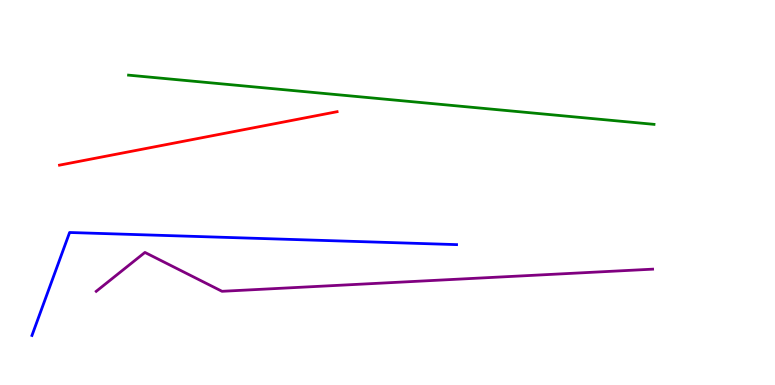[{'lines': ['blue', 'red'], 'intersections': []}, {'lines': ['green', 'red'], 'intersections': []}, {'lines': ['purple', 'red'], 'intersections': []}, {'lines': ['blue', 'green'], 'intersections': []}, {'lines': ['blue', 'purple'], 'intersections': []}, {'lines': ['green', 'purple'], 'intersections': []}]